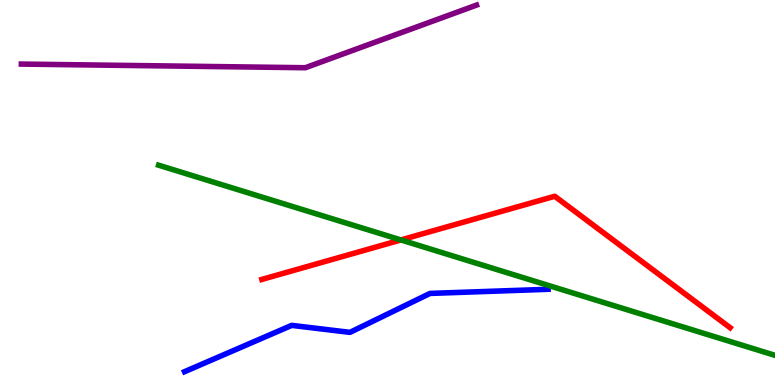[{'lines': ['blue', 'red'], 'intersections': []}, {'lines': ['green', 'red'], 'intersections': [{'x': 5.17, 'y': 3.77}]}, {'lines': ['purple', 'red'], 'intersections': []}, {'lines': ['blue', 'green'], 'intersections': []}, {'lines': ['blue', 'purple'], 'intersections': []}, {'lines': ['green', 'purple'], 'intersections': []}]